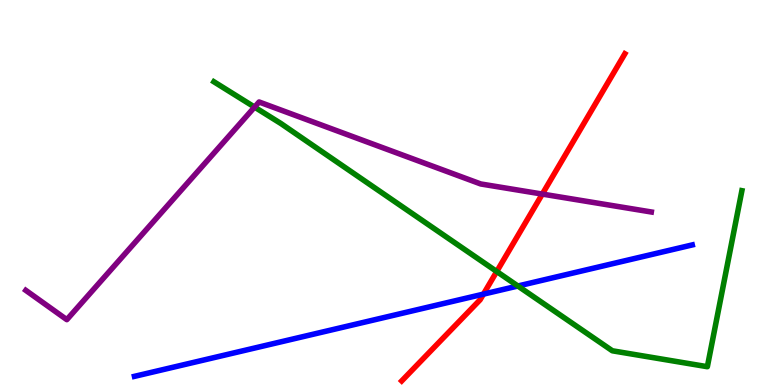[{'lines': ['blue', 'red'], 'intersections': [{'x': 6.24, 'y': 2.36}]}, {'lines': ['green', 'red'], 'intersections': [{'x': 6.41, 'y': 2.95}]}, {'lines': ['purple', 'red'], 'intersections': [{'x': 7.0, 'y': 4.96}]}, {'lines': ['blue', 'green'], 'intersections': [{'x': 6.68, 'y': 2.57}]}, {'lines': ['blue', 'purple'], 'intersections': []}, {'lines': ['green', 'purple'], 'intersections': [{'x': 3.28, 'y': 7.22}]}]